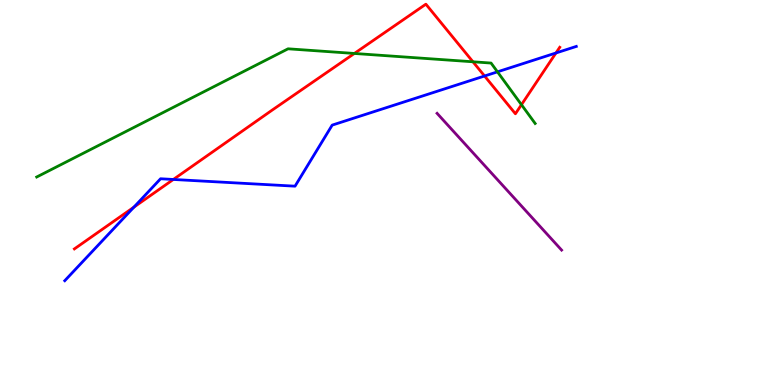[{'lines': ['blue', 'red'], 'intersections': [{'x': 1.73, 'y': 4.62}, {'x': 2.24, 'y': 5.34}, {'x': 6.25, 'y': 8.03}, {'x': 7.17, 'y': 8.62}]}, {'lines': ['green', 'red'], 'intersections': [{'x': 4.57, 'y': 8.61}, {'x': 6.1, 'y': 8.4}, {'x': 6.73, 'y': 7.28}]}, {'lines': ['purple', 'red'], 'intersections': []}, {'lines': ['blue', 'green'], 'intersections': [{'x': 6.42, 'y': 8.13}]}, {'lines': ['blue', 'purple'], 'intersections': []}, {'lines': ['green', 'purple'], 'intersections': []}]